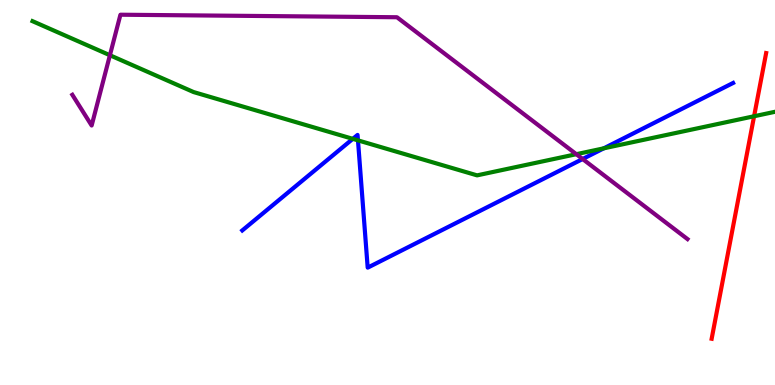[{'lines': ['blue', 'red'], 'intersections': []}, {'lines': ['green', 'red'], 'intersections': [{'x': 9.73, 'y': 6.98}]}, {'lines': ['purple', 'red'], 'intersections': []}, {'lines': ['blue', 'green'], 'intersections': [{'x': 4.55, 'y': 6.39}, {'x': 4.62, 'y': 6.35}, {'x': 7.79, 'y': 6.15}]}, {'lines': ['blue', 'purple'], 'intersections': [{'x': 7.52, 'y': 5.87}]}, {'lines': ['green', 'purple'], 'intersections': [{'x': 1.42, 'y': 8.57}, {'x': 7.44, 'y': 6.0}]}]